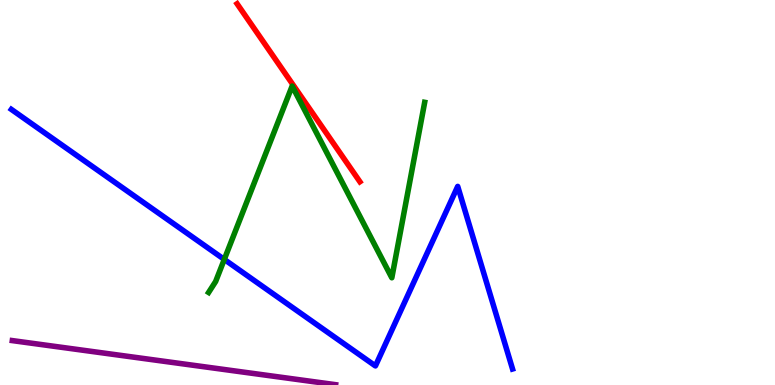[{'lines': ['blue', 'red'], 'intersections': []}, {'lines': ['green', 'red'], 'intersections': []}, {'lines': ['purple', 'red'], 'intersections': []}, {'lines': ['blue', 'green'], 'intersections': [{'x': 2.89, 'y': 3.26}]}, {'lines': ['blue', 'purple'], 'intersections': []}, {'lines': ['green', 'purple'], 'intersections': []}]